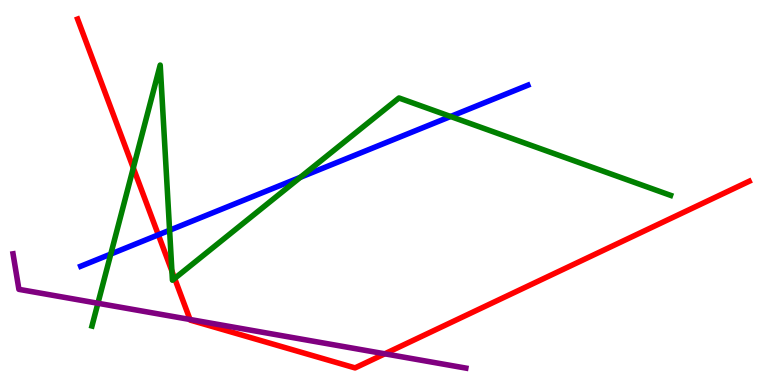[{'lines': ['blue', 'red'], 'intersections': [{'x': 2.04, 'y': 3.9}]}, {'lines': ['green', 'red'], 'intersections': [{'x': 1.72, 'y': 5.64}, {'x': 2.22, 'y': 2.96}, {'x': 2.25, 'y': 2.77}]}, {'lines': ['purple', 'red'], 'intersections': [{'x': 2.45, 'y': 1.7}, {'x': 4.97, 'y': 0.81}]}, {'lines': ['blue', 'green'], 'intersections': [{'x': 1.43, 'y': 3.4}, {'x': 2.19, 'y': 4.02}, {'x': 3.88, 'y': 5.39}, {'x': 5.81, 'y': 6.97}]}, {'lines': ['blue', 'purple'], 'intersections': []}, {'lines': ['green', 'purple'], 'intersections': [{'x': 1.26, 'y': 2.12}]}]